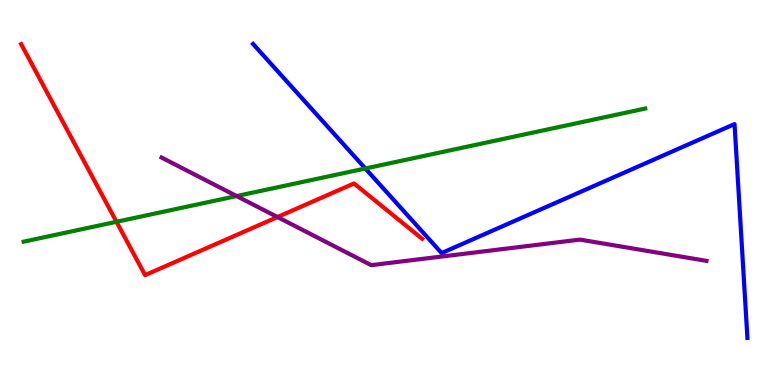[{'lines': ['blue', 'red'], 'intersections': []}, {'lines': ['green', 'red'], 'intersections': [{'x': 1.5, 'y': 4.24}]}, {'lines': ['purple', 'red'], 'intersections': [{'x': 3.58, 'y': 4.36}]}, {'lines': ['blue', 'green'], 'intersections': [{'x': 4.71, 'y': 5.62}]}, {'lines': ['blue', 'purple'], 'intersections': []}, {'lines': ['green', 'purple'], 'intersections': [{'x': 3.05, 'y': 4.91}]}]